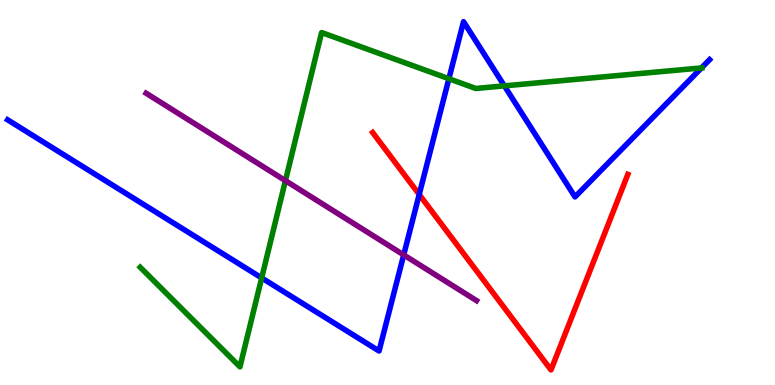[{'lines': ['blue', 'red'], 'intersections': [{'x': 5.41, 'y': 4.95}]}, {'lines': ['green', 'red'], 'intersections': []}, {'lines': ['purple', 'red'], 'intersections': []}, {'lines': ['blue', 'green'], 'intersections': [{'x': 3.38, 'y': 2.78}, {'x': 5.79, 'y': 7.96}, {'x': 6.51, 'y': 7.77}, {'x': 9.05, 'y': 8.24}]}, {'lines': ['blue', 'purple'], 'intersections': [{'x': 5.21, 'y': 3.38}]}, {'lines': ['green', 'purple'], 'intersections': [{'x': 3.68, 'y': 5.31}]}]